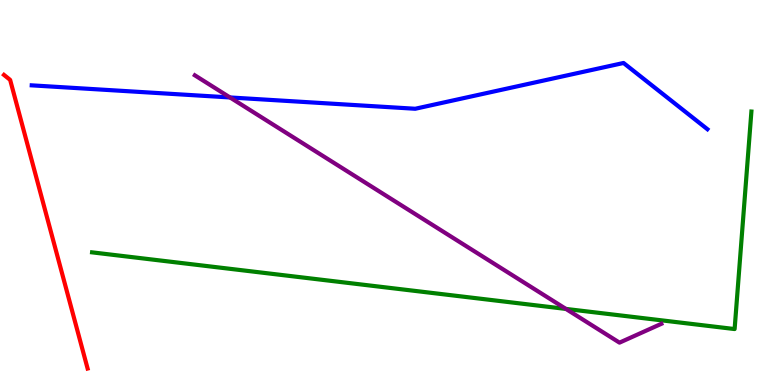[{'lines': ['blue', 'red'], 'intersections': []}, {'lines': ['green', 'red'], 'intersections': []}, {'lines': ['purple', 'red'], 'intersections': []}, {'lines': ['blue', 'green'], 'intersections': []}, {'lines': ['blue', 'purple'], 'intersections': [{'x': 2.97, 'y': 7.47}]}, {'lines': ['green', 'purple'], 'intersections': [{'x': 7.3, 'y': 1.98}]}]